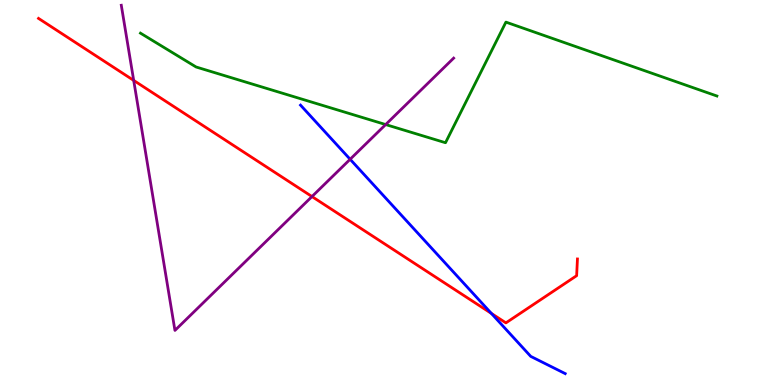[{'lines': ['blue', 'red'], 'intersections': [{'x': 6.34, 'y': 1.86}]}, {'lines': ['green', 'red'], 'intersections': []}, {'lines': ['purple', 'red'], 'intersections': [{'x': 1.73, 'y': 7.91}, {'x': 4.03, 'y': 4.89}]}, {'lines': ['blue', 'green'], 'intersections': []}, {'lines': ['blue', 'purple'], 'intersections': [{'x': 4.52, 'y': 5.86}]}, {'lines': ['green', 'purple'], 'intersections': [{'x': 4.98, 'y': 6.76}]}]